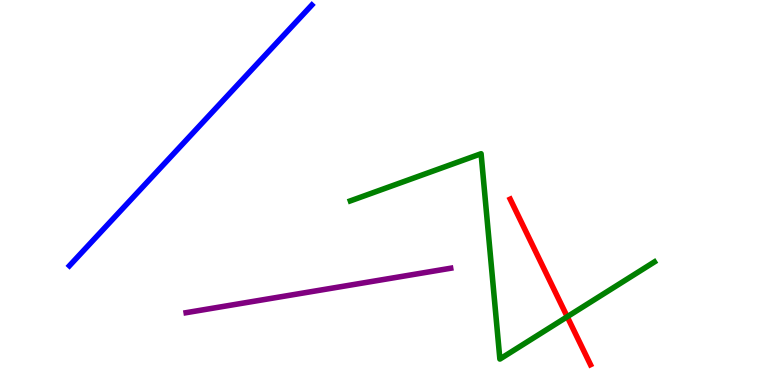[{'lines': ['blue', 'red'], 'intersections': []}, {'lines': ['green', 'red'], 'intersections': [{'x': 7.32, 'y': 1.77}]}, {'lines': ['purple', 'red'], 'intersections': []}, {'lines': ['blue', 'green'], 'intersections': []}, {'lines': ['blue', 'purple'], 'intersections': []}, {'lines': ['green', 'purple'], 'intersections': []}]